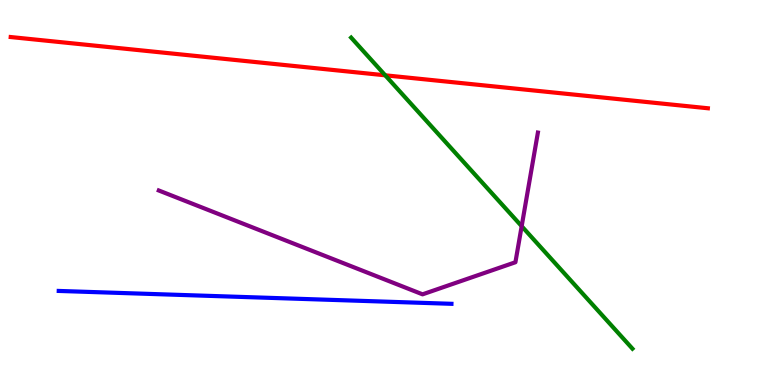[{'lines': ['blue', 'red'], 'intersections': []}, {'lines': ['green', 'red'], 'intersections': [{'x': 4.97, 'y': 8.04}]}, {'lines': ['purple', 'red'], 'intersections': []}, {'lines': ['blue', 'green'], 'intersections': []}, {'lines': ['blue', 'purple'], 'intersections': []}, {'lines': ['green', 'purple'], 'intersections': [{'x': 6.73, 'y': 4.12}]}]